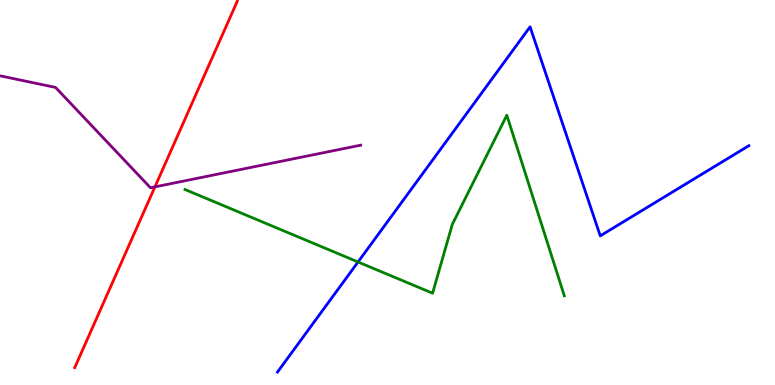[{'lines': ['blue', 'red'], 'intersections': []}, {'lines': ['green', 'red'], 'intersections': []}, {'lines': ['purple', 'red'], 'intersections': [{'x': 2.0, 'y': 5.15}]}, {'lines': ['blue', 'green'], 'intersections': [{'x': 4.62, 'y': 3.2}]}, {'lines': ['blue', 'purple'], 'intersections': []}, {'lines': ['green', 'purple'], 'intersections': []}]